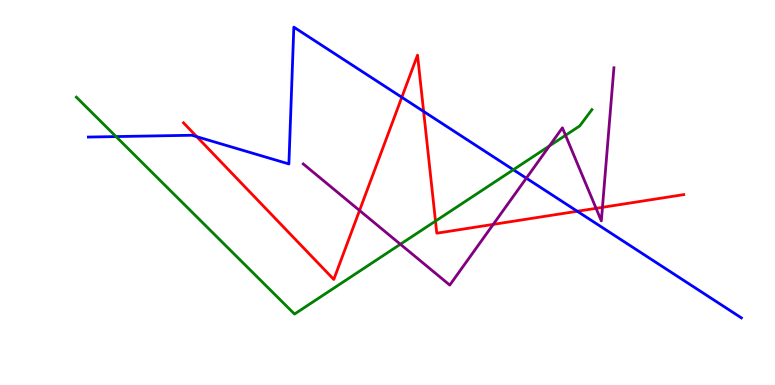[{'lines': ['blue', 'red'], 'intersections': [{'x': 2.54, 'y': 6.45}, {'x': 5.18, 'y': 7.47}, {'x': 5.47, 'y': 7.11}, {'x': 7.45, 'y': 4.51}]}, {'lines': ['green', 'red'], 'intersections': [{'x': 5.62, 'y': 4.26}]}, {'lines': ['purple', 'red'], 'intersections': [{'x': 4.64, 'y': 4.53}, {'x': 6.36, 'y': 4.17}, {'x': 7.69, 'y': 4.59}, {'x': 7.77, 'y': 4.62}]}, {'lines': ['blue', 'green'], 'intersections': [{'x': 1.5, 'y': 6.45}, {'x': 6.62, 'y': 5.59}]}, {'lines': ['blue', 'purple'], 'intersections': [{'x': 6.79, 'y': 5.37}]}, {'lines': ['green', 'purple'], 'intersections': [{'x': 5.17, 'y': 3.66}, {'x': 7.09, 'y': 6.21}, {'x': 7.3, 'y': 6.49}]}]